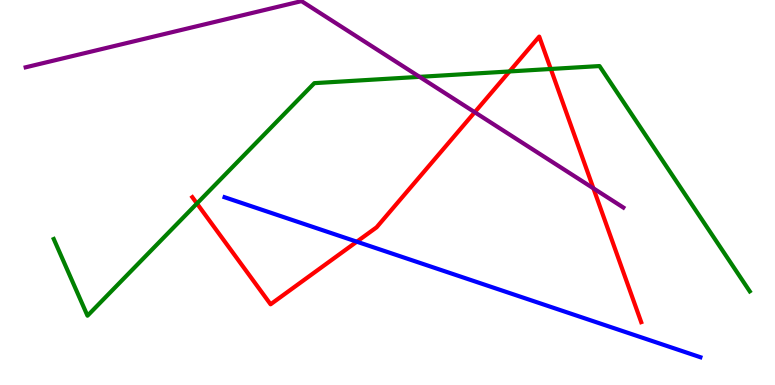[{'lines': ['blue', 'red'], 'intersections': [{'x': 4.6, 'y': 3.72}]}, {'lines': ['green', 'red'], 'intersections': [{'x': 2.54, 'y': 4.71}, {'x': 6.57, 'y': 8.14}, {'x': 7.11, 'y': 8.21}]}, {'lines': ['purple', 'red'], 'intersections': [{'x': 6.13, 'y': 7.09}, {'x': 7.66, 'y': 5.11}]}, {'lines': ['blue', 'green'], 'intersections': []}, {'lines': ['blue', 'purple'], 'intersections': []}, {'lines': ['green', 'purple'], 'intersections': [{'x': 5.41, 'y': 8.0}]}]